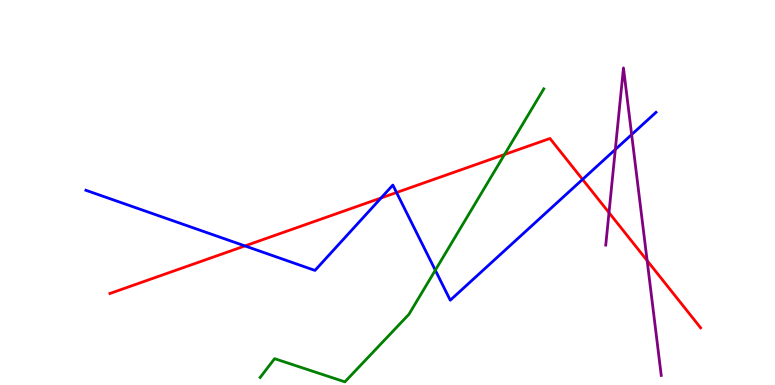[{'lines': ['blue', 'red'], 'intersections': [{'x': 3.16, 'y': 3.61}, {'x': 4.92, 'y': 4.86}, {'x': 5.12, 'y': 5.0}, {'x': 7.52, 'y': 5.34}]}, {'lines': ['green', 'red'], 'intersections': [{'x': 6.51, 'y': 5.99}]}, {'lines': ['purple', 'red'], 'intersections': [{'x': 7.86, 'y': 4.48}, {'x': 8.35, 'y': 3.23}]}, {'lines': ['blue', 'green'], 'intersections': [{'x': 5.62, 'y': 2.98}]}, {'lines': ['blue', 'purple'], 'intersections': [{'x': 7.94, 'y': 6.12}, {'x': 8.15, 'y': 6.5}]}, {'lines': ['green', 'purple'], 'intersections': []}]